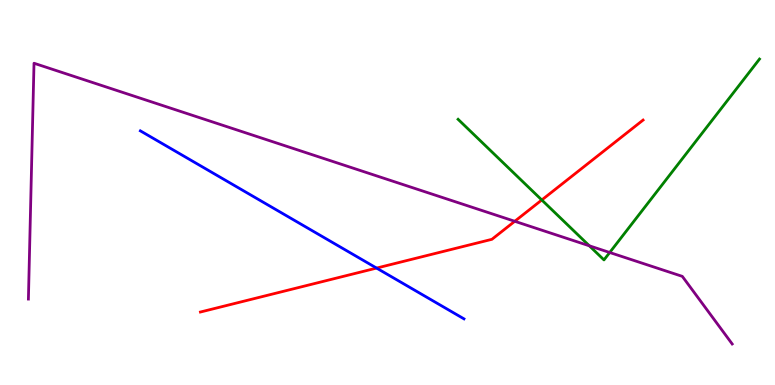[{'lines': ['blue', 'red'], 'intersections': [{'x': 4.86, 'y': 3.04}]}, {'lines': ['green', 'red'], 'intersections': [{'x': 6.99, 'y': 4.81}]}, {'lines': ['purple', 'red'], 'intersections': [{'x': 6.64, 'y': 4.25}]}, {'lines': ['blue', 'green'], 'intersections': []}, {'lines': ['blue', 'purple'], 'intersections': []}, {'lines': ['green', 'purple'], 'intersections': [{'x': 7.6, 'y': 3.62}, {'x': 7.87, 'y': 3.44}]}]